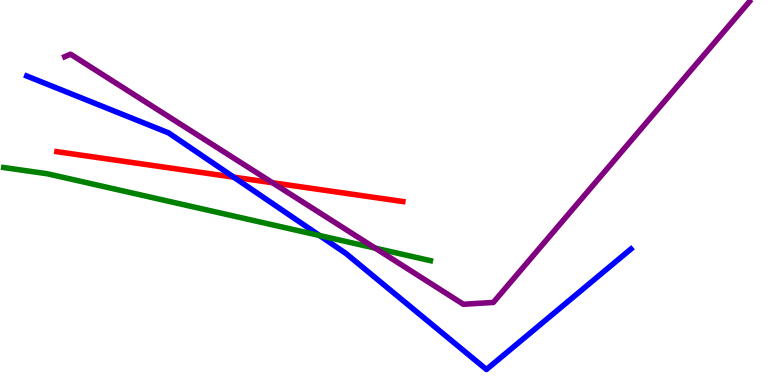[{'lines': ['blue', 'red'], 'intersections': [{'x': 3.02, 'y': 5.4}]}, {'lines': ['green', 'red'], 'intersections': []}, {'lines': ['purple', 'red'], 'intersections': [{'x': 3.52, 'y': 5.25}]}, {'lines': ['blue', 'green'], 'intersections': [{'x': 4.12, 'y': 3.88}]}, {'lines': ['blue', 'purple'], 'intersections': []}, {'lines': ['green', 'purple'], 'intersections': [{'x': 4.84, 'y': 3.56}]}]